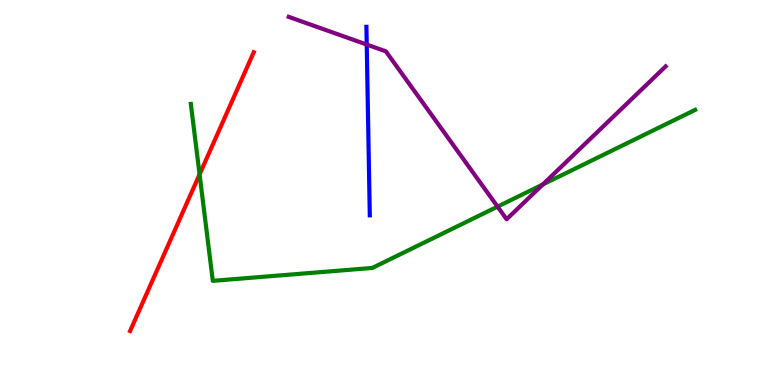[{'lines': ['blue', 'red'], 'intersections': []}, {'lines': ['green', 'red'], 'intersections': [{'x': 2.58, 'y': 5.47}]}, {'lines': ['purple', 'red'], 'intersections': []}, {'lines': ['blue', 'green'], 'intersections': []}, {'lines': ['blue', 'purple'], 'intersections': [{'x': 4.73, 'y': 8.84}]}, {'lines': ['green', 'purple'], 'intersections': [{'x': 6.42, 'y': 4.63}, {'x': 7.0, 'y': 5.21}]}]